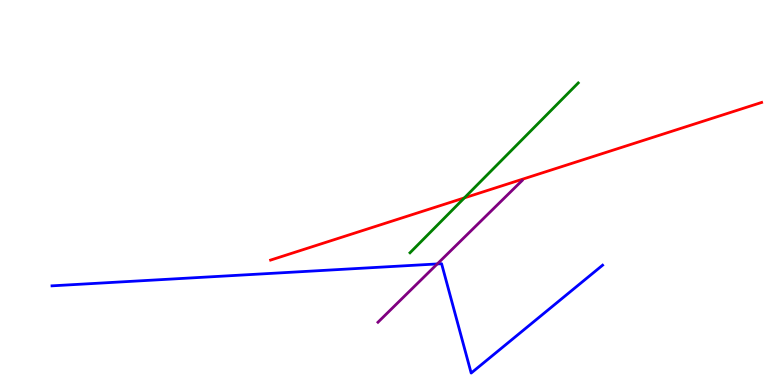[{'lines': ['blue', 'red'], 'intersections': []}, {'lines': ['green', 'red'], 'intersections': [{'x': 5.99, 'y': 4.86}]}, {'lines': ['purple', 'red'], 'intersections': []}, {'lines': ['blue', 'green'], 'intersections': []}, {'lines': ['blue', 'purple'], 'intersections': [{'x': 5.64, 'y': 3.14}]}, {'lines': ['green', 'purple'], 'intersections': []}]